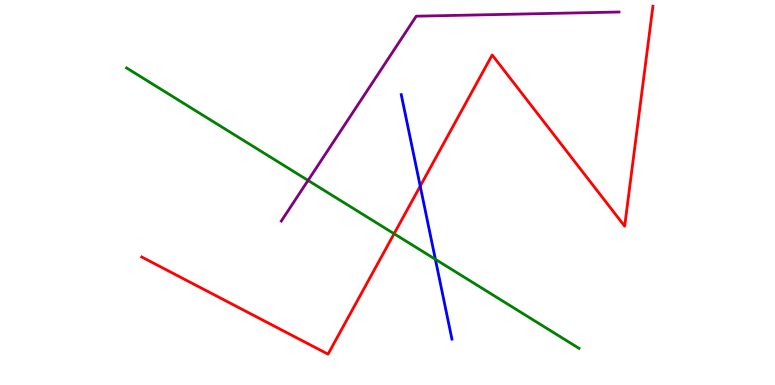[{'lines': ['blue', 'red'], 'intersections': [{'x': 5.42, 'y': 5.17}]}, {'lines': ['green', 'red'], 'intersections': [{'x': 5.09, 'y': 3.93}]}, {'lines': ['purple', 'red'], 'intersections': []}, {'lines': ['blue', 'green'], 'intersections': [{'x': 5.62, 'y': 3.26}]}, {'lines': ['blue', 'purple'], 'intersections': []}, {'lines': ['green', 'purple'], 'intersections': [{'x': 3.98, 'y': 5.31}]}]